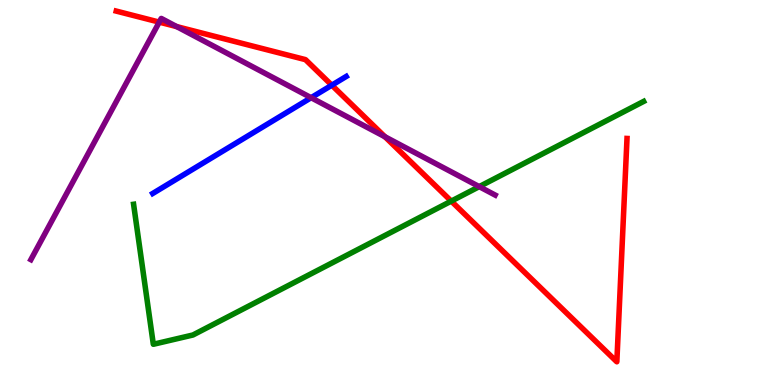[{'lines': ['blue', 'red'], 'intersections': [{'x': 4.28, 'y': 7.79}]}, {'lines': ['green', 'red'], 'intersections': [{'x': 5.82, 'y': 4.78}]}, {'lines': ['purple', 'red'], 'intersections': [{'x': 2.05, 'y': 9.43}, {'x': 2.28, 'y': 9.31}, {'x': 4.97, 'y': 6.45}]}, {'lines': ['blue', 'green'], 'intersections': []}, {'lines': ['blue', 'purple'], 'intersections': [{'x': 4.01, 'y': 7.46}]}, {'lines': ['green', 'purple'], 'intersections': [{'x': 6.18, 'y': 5.15}]}]